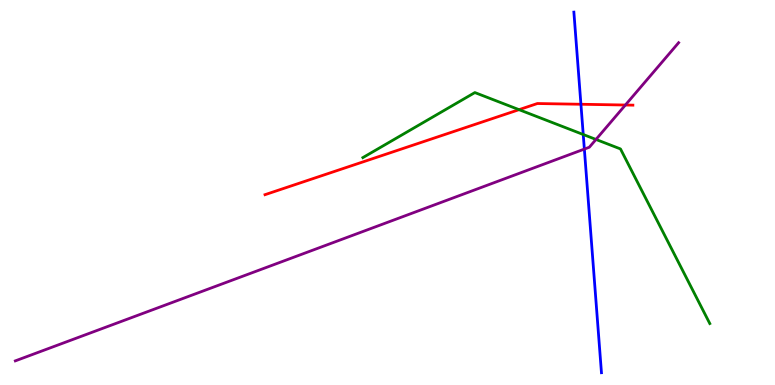[{'lines': ['blue', 'red'], 'intersections': [{'x': 7.5, 'y': 7.29}]}, {'lines': ['green', 'red'], 'intersections': [{'x': 6.7, 'y': 7.15}]}, {'lines': ['purple', 'red'], 'intersections': [{'x': 8.07, 'y': 7.27}]}, {'lines': ['blue', 'green'], 'intersections': [{'x': 7.53, 'y': 6.51}]}, {'lines': ['blue', 'purple'], 'intersections': [{'x': 7.54, 'y': 6.13}]}, {'lines': ['green', 'purple'], 'intersections': [{'x': 7.69, 'y': 6.38}]}]